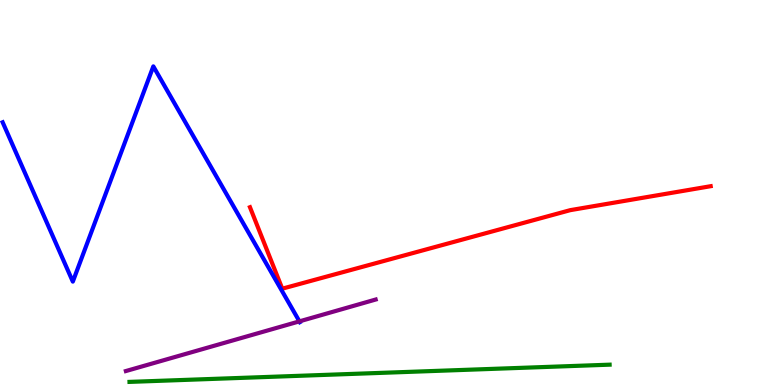[{'lines': ['blue', 'red'], 'intersections': []}, {'lines': ['green', 'red'], 'intersections': []}, {'lines': ['purple', 'red'], 'intersections': []}, {'lines': ['blue', 'green'], 'intersections': []}, {'lines': ['blue', 'purple'], 'intersections': [{'x': 3.86, 'y': 1.65}]}, {'lines': ['green', 'purple'], 'intersections': []}]